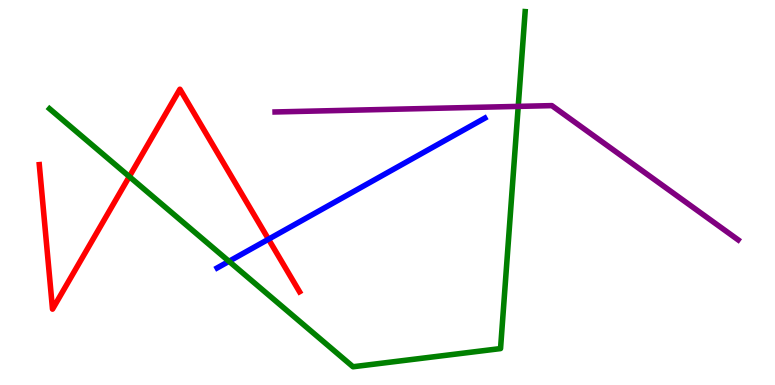[{'lines': ['blue', 'red'], 'intersections': [{'x': 3.46, 'y': 3.79}]}, {'lines': ['green', 'red'], 'intersections': [{'x': 1.67, 'y': 5.41}]}, {'lines': ['purple', 'red'], 'intersections': []}, {'lines': ['blue', 'green'], 'intersections': [{'x': 2.95, 'y': 3.21}]}, {'lines': ['blue', 'purple'], 'intersections': []}, {'lines': ['green', 'purple'], 'intersections': [{'x': 6.69, 'y': 7.24}]}]